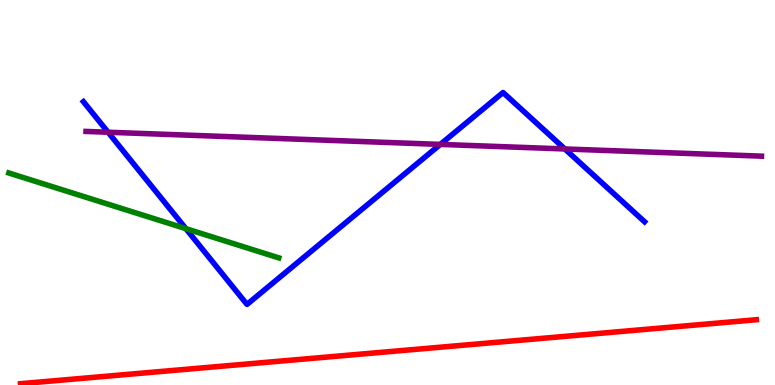[{'lines': ['blue', 'red'], 'intersections': []}, {'lines': ['green', 'red'], 'intersections': []}, {'lines': ['purple', 'red'], 'intersections': []}, {'lines': ['blue', 'green'], 'intersections': [{'x': 2.4, 'y': 4.06}]}, {'lines': ['blue', 'purple'], 'intersections': [{'x': 1.39, 'y': 6.57}, {'x': 5.68, 'y': 6.25}, {'x': 7.29, 'y': 6.13}]}, {'lines': ['green', 'purple'], 'intersections': []}]